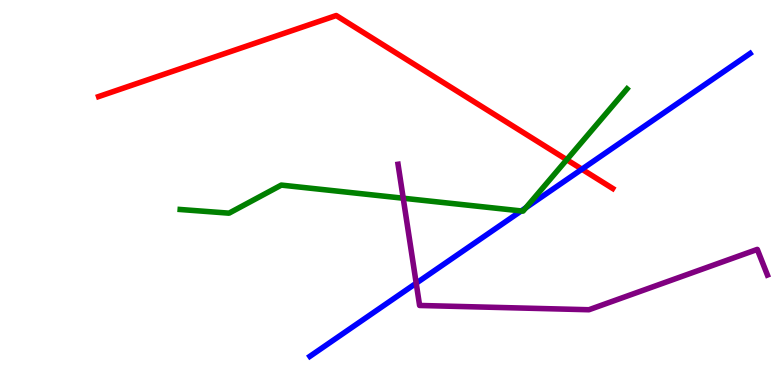[{'lines': ['blue', 'red'], 'intersections': [{'x': 7.51, 'y': 5.61}]}, {'lines': ['green', 'red'], 'intersections': [{'x': 7.31, 'y': 5.85}]}, {'lines': ['purple', 'red'], 'intersections': []}, {'lines': ['blue', 'green'], 'intersections': [{'x': 6.73, 'y': 4.52}, {'x': 6.79, 'y': 4.6}]}, {'lines': ['blue', 'purple'], 'intersections': [{'x': 5.37, 'y': 2.64}]}, {'lines': ['green', 'purple'], 'intersections': [{'x': 5.2, 'y': 4.85}]}]